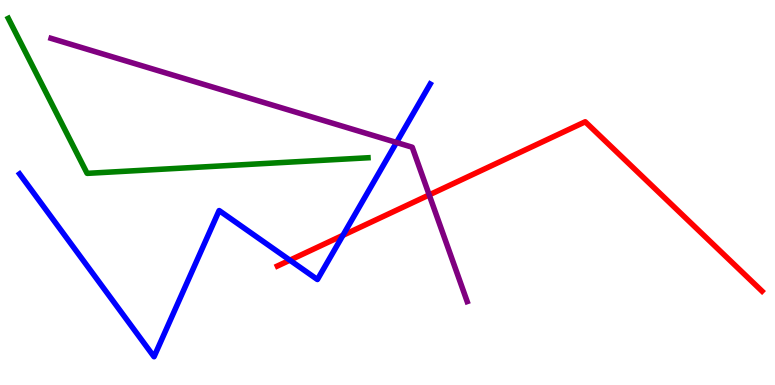[{'lines': ['blue', 'red'], 'intersections': [{'x': 3.74, 'y': 3.24}, {'x': 4.42, 'y': 3.89}]}, {'lines': ['green', 'red'], 'intersections': []}, {'lines': ['purple', 'red'], 'intersections': [{'x': 5.54, 'y': 4.94}]}, {'lines': ['blue', 'green'], 'intersections': []}, {'lines': ['blue', 'purple'], 'intersections': [{'x': 5.12, 'y': 6.3}]}, {'lines': ['green', 'purple'], 'intersections': []}]